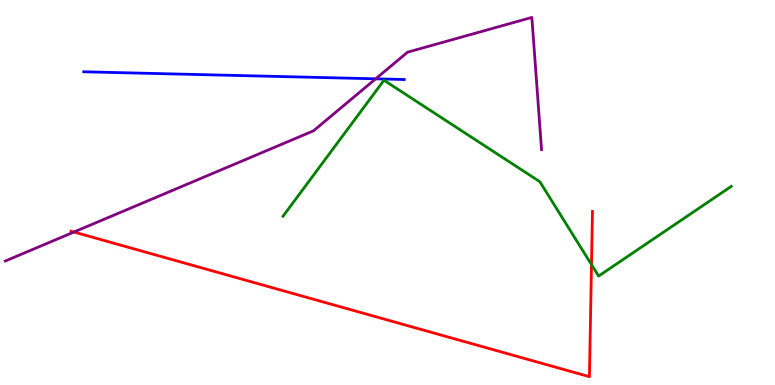[{'lines': ['blue', 'red'], 'intersections': []}, {'lines': ['green', 'red'], 'intersections': [{'x': 7.63, 'y': 3.13}]}, {'lines': ['purple', 'red'], 'intersections': [{'x': 0.954, 'y': 3.97}]}, {'lines': ['blue', 'green'], 'intersections': []}, {'lines': ['blue', 'purple'], 'intersections': [{'x': 4.85, 'y': 7.95}]}, {'lines': ['green', 'purple'], 'intersections': []}]